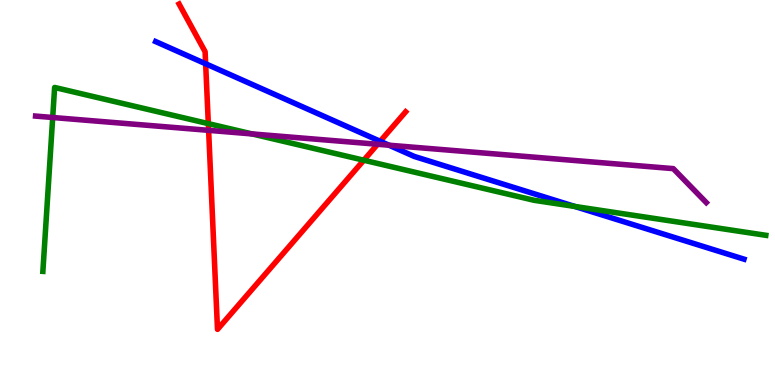[{'lines': ['blue', 'red'], 'intersections': [{'x': 2.65, 'y': 8.34}, {'x': 4.91, 'y': 6.33}]}, {'lines': ['green', 'red'], 'intersections': [{'x': 2.69, 'y': 6.79}, {'x': 4.69, 'y': 5.84}]}, {'lines': ['purple', 'red'], 'intersections': [{'x': 2.69, 'y': 6.61}, {'x': 4.87, 'y': 6.25}]}, {'lines': ['blue', 'green'], 'intersections': [{'x': 7.42, 'y': 4.64}]}, {'lines': ['blue', 'purple'], 'intersections': [{'x': 5.02, 'y': 6.23}]}, {'lines': ['green', 'purple'], 'intersections': [{'x': 0.68, 'y': 6.95}, {'x': 3.25, 'y': 6.52}]}]